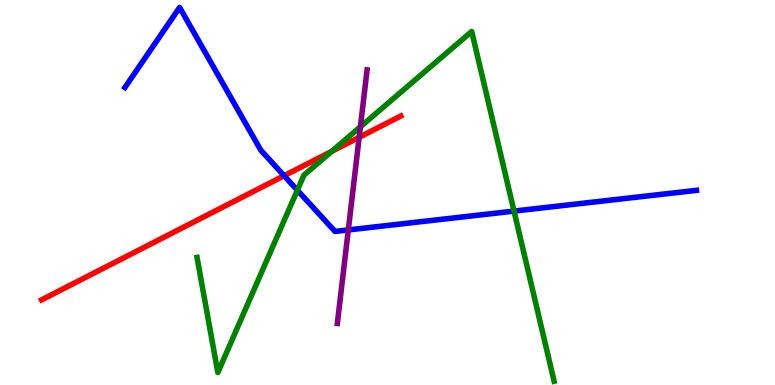[{'lines': ['blue', 'red'], 'intersections': [{'x': 3.67, 'y': 5.44}]}, {'lines': ['green', 'red'], 'intersections': [{'x': 4.28, 'y': 6.07}]}, {'lines': ['purple', 'red'], 'intersections': [{'x': 4.63, 'y': 6.43}]}, {'lines': ['blue', 'green'], 'intersections': [{'x': 3.84, 'y': 5.06}, {'x': 6.63, 'y': 4.52}]}, {'lines': ['blue', 'purple'], 'intersections': [{'x': 4.49, 'y': 4.03}]}, {'lines': ['green', 'purple'], 'intersections': [{'x': 4.65, 'y': 6.71}]}]